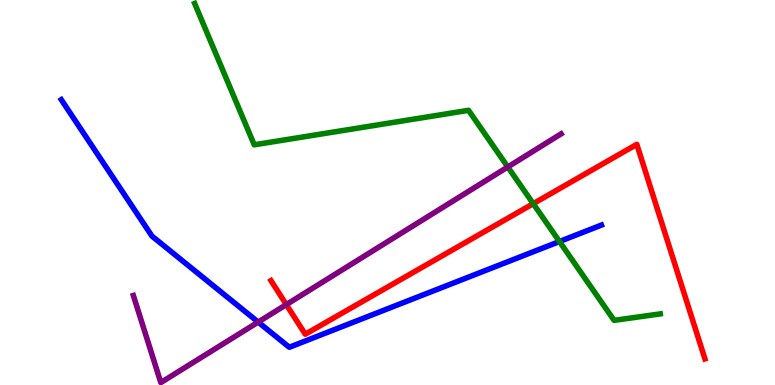[{'lines': ['blue', 'red'], 'intersections': []}, {'lines': ['green', 'red'], 'intersections': [{'x': 6.88, 'y': 4.71}]}, {'lines': ['purple', 'red'], 'intersections': [{'x': 3.69, 'y': 2.09}]}, {'lines': ['blue', 'green'], 'intersections': [{'x': 7.22, 'y': 3.73}]}, {'lines': ['blue', 'purple'], 'intersections': [{'x': 3.33, 'y': 1.63}]}, {'lines': ['green', 'purple'], 'intersections': [{'x': 6.55, 'y': 5.66}]}]